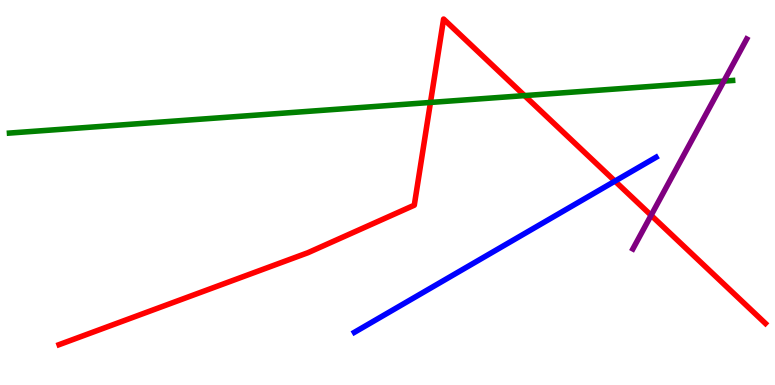[{'lines': ['blue', 'red'], 'intersections': [{'x': 7.94, 'y': 5.3}]}, {'lines': ['green', 'red'], 'intersections': [{'x': 5.55, 'y': 7.34}, {'x': 6.77, 'y': 7.52}]}, {'lines': ['purple', 'red'], 'intersections': [{'x': 8.4, 'y': 4.41}]}, {'lines': ['blue', 'green'], 'intersections': []}, {'lines': ['blue', 'purple'], 'intersections': []}, {'lines': ['green', 'purple'], 'intersections': [{'x': 9.34, 'y': 7.89}]}]